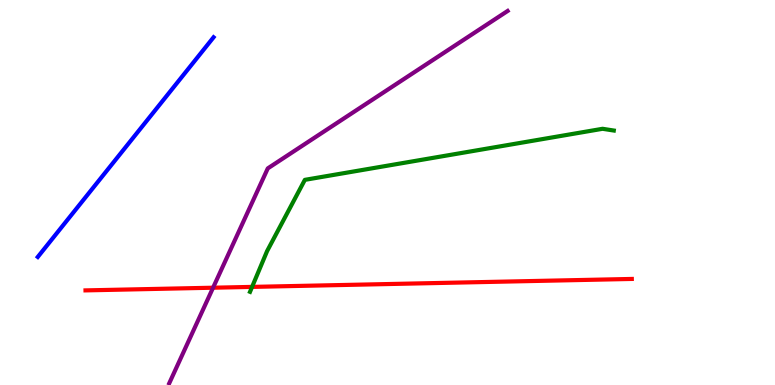[{'lines': ['blue', 'red'], 'intersections': []}, {'lines': ['green', 'red'], 'intersections': [{'x': 3.25, 'y': 2.55}]}, {'lines': ['purple', 'red'], 'intersections': [{'x': 2.75, 'y': 2.53}]}, {'lines': ['blue', 'green'], 'intersections': []}, {'lines': ['blue', 'purple'], 'intersections': []}, {'lines': ['green', 'purple'], 'intersections': []}]